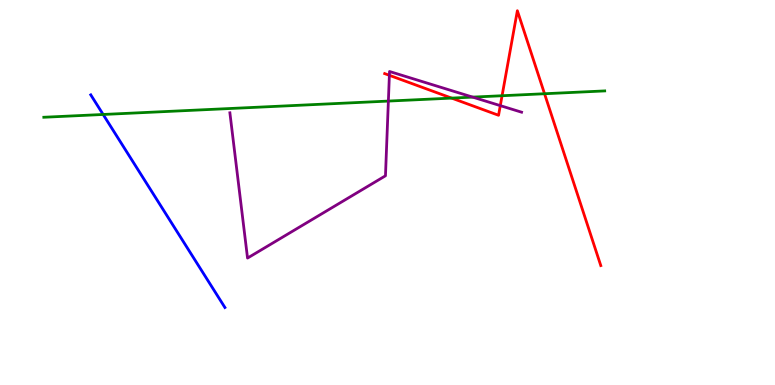[{'lines': ['blue', 'red'], 'intersections': []}, {'lines': ['green', 'red'], 'intersections': [{'x': 5.83, 'y': 7.45}, {'x': 6.48, 'y': 7.51}, {'x': 7.03, 'y': 7.57}]}, {'lines': ['purple', 'red'], 'intersections': [{'x': 5.02, 'y': 8.04}, {'x': 6.46, 'y': 7.26}]}, {'lines': ['blue', 'green'], 'intersections': [{'x': 1.33, 'y': 7.03}]}, {'lines': ['blue', 'purple'], 'intersections': []}, {'lines': ['green', 'purple'], 'intersections': [{'x': 5.01, 'y': 7.37}, {'x': 6.1, 'y': 7.48}]}]